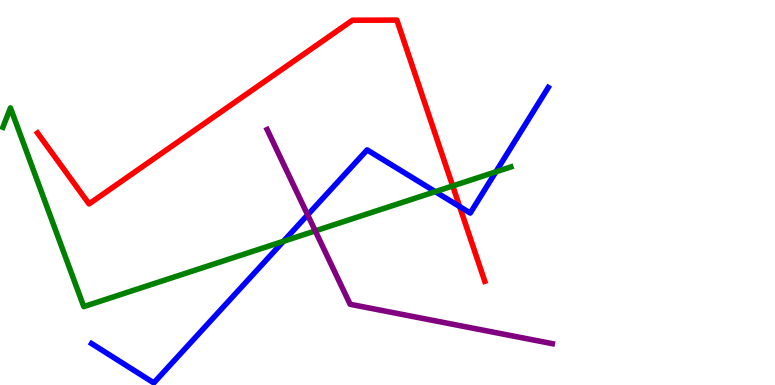[{'lines': ['blue', 'red'], 'intersections': [{'x': 5.93, 'y': 4.63}]}, {'lines': ['green', 'red'], 'intersections': [{'x': 5.84, 'y': 5.17}]}, {'lines': ['purple', 'red'], 'intersections': []}, {'lines': ['blue', 'green'], 'intersections': [{'x': 3.66, 'y': 3.73}, {'x': 5.62, 'y': 5.02}, {'x': 6.4, 'y': 5.54}]}, {'lines': ['blue', 'purple'], 'intersections': [{'x': 3.97, 'y': 4.42}]}, {'lines': ['green', 'purple'], 'intersections': [{'x': 4.07, 'y': 4.0}]}]